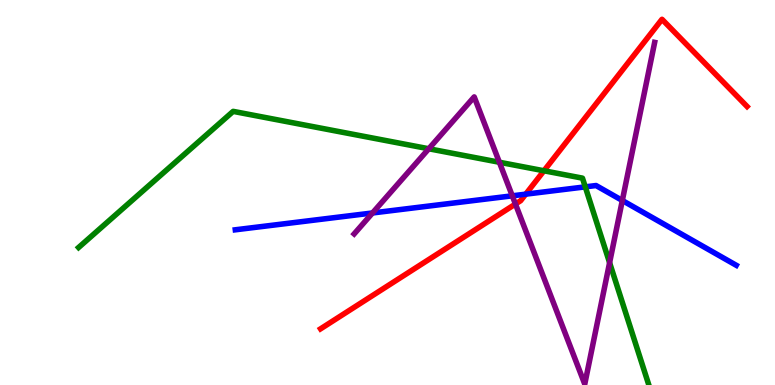[{'lines': ['blue', 'red'], 'intersections': [{'x': 6.78, 'y': 4.96}]}, {'lines': ['green', 'red'], 'intersections': [{'x': 7.02, 'y': 5.56}]}, {'lines': ['purple', 'red'], 'intersections': [{'x': 6.65, 'y': 4.7}]}, {'lines': ['blue', 'green'], 'intersections': [{'x': 7.55, 'y': 5.15}]}, {'lines': ['blue', 'purple'], 'intersections': [{'x': 4.81, 'y': 4.47}, {'x': 6.61, 'y': 4.91}, {'x': 8.03, 'y': 4.79}]}, {'lines': ['green', 'purple'], 'intersections': [{'x': 5.53, 'y': 6.14}, {'x': 6.44, 'y': 5.79}, {'x': 7.87, 'y': 3.18}]}]